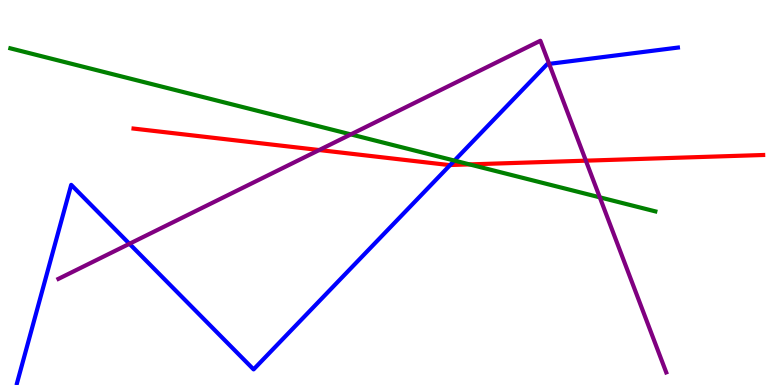[{'lines': ['blue', 'red'], 'intersections': [{'x': 5.81, 'y': 5.71}]}, {'lines': ['green', 'red'], 'intersections': [{'x': 6.06, 'y': 5.73}]}, {'lines': ['purple', 'red'], 'intersections': [{'x': 4.12, 'y': 6.1}, {'x': 7.56, 'y': 5.83}]}, {'lines': ['blue', 'green'], 'intersections': [{'x': 5.86, 'y': 5.83}]}, {'lines': ['blue', 'purple'], 'intersections': [{'x': 1.67, 'y': 3.67}, {'x': 7.09, 'y': 8.34}]}, {'lines': ['green', 'purple'], 'intersections': [{'x': 4.53, 'y': 6.51}, {'x': 7.74, 'y': 4.87}]}]